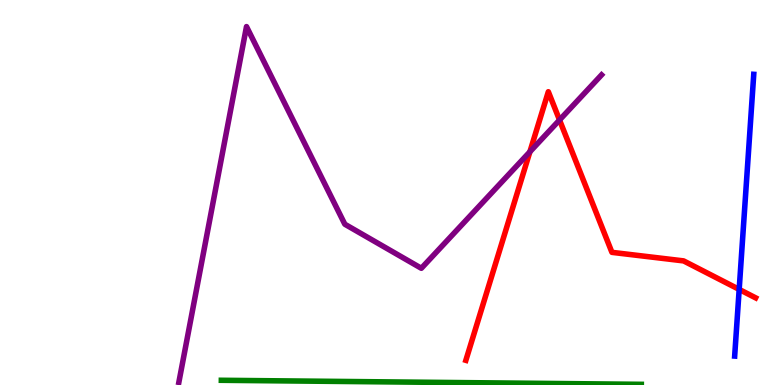[{'lines': ['blue', 'red'], 'intersections': [{'x': 9.54, 'y': 2.48}]}, {'lines': ['green', 'red'], 'intersections': []}, {'lines': ['purple', 'red'], 'intersections': [{'x': 6.84, 'y': 6.06}, {'x': 7.22, 'y': 6.88}]}, {'lines': ['blue', 'green'], 'intersections': []}, {'lines': ['blue', 'purple'], 'intersections': []}, {'lines': ['green', 'purple'], 'intersections': []}]